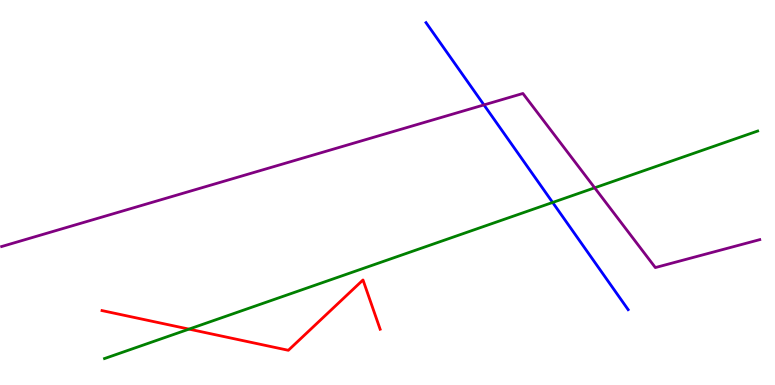[{'lines': ['blue', 'red'], 'intersections': []}, {'lines': ['green', 'red'], 'intersections': [{'x': 2.44, 'y': 1.45}]}, {'lines': ['purple', 'red'], 'intersections': []}, {'lines': ['blue', 'green'], 'intersections': [{'x': 7.13, 'y': 4.74}]}, {'lines': ['blue', 'purple'], 'intersections': [{'x': 6.24, 'y': 7.28}]}, {'lines': ['green', 'purple'], 'intersections': [{'x': 7.67, 'y': 5.12}]}]